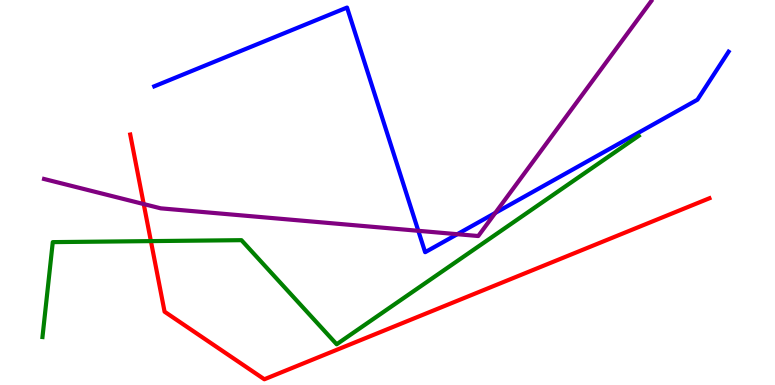[{'lines': ['blue', 'red'], 'intersections': []}, {'lines': ['green', 'red'], 'intersections': [{'x': 1.95, 'y': 3.74}]}, {'lines': ['purple', 'red'], 'intersections': [{'x': 1.85, 'y': 4.7}]}, {'lines': ['blue', 'green'], 'intersections': []}, {'lines': ['blue', 'purple'], 'intersections': [{'x': 5.4, 'y': 4.01}, {'x': 5.9, 'y': 3.92}, {'x': 6.39, 'y': 4.47}]}, {'lines': ['green', 'purple'], 'intersections': []}]